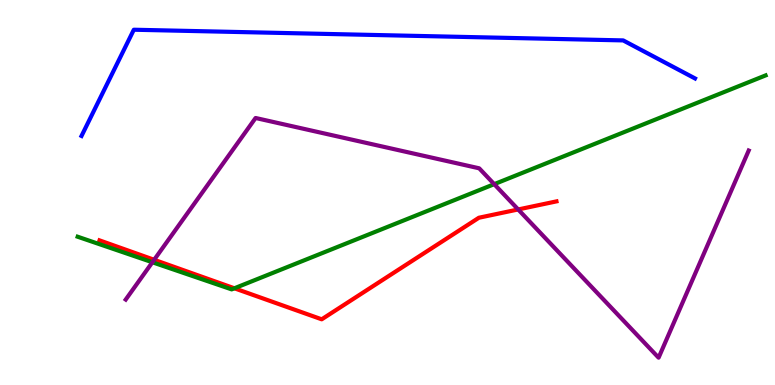[{'lines': ['blue', 'red'], 'intersections': []}, {'lines': ['green', 'red'], 'intersections': [{'x': 3.02, 'y': 2.51}]}, {'lines': ['purple', 'red'], 'intersections': [{'x': 1.99, 'y': 3.25}, {'x': 6.69, 'y': 4.56}]}, {'lines': ['blue', 'green'], 'intersections': []}, {'lines': ['blue', 'purple'], 'intersections': []}, {'lines': ['green', 'purple'], 'intersections': [{'x': 1.97, 'y': 3.19}, {'x': 6.38, 'y': 5.22}]}]